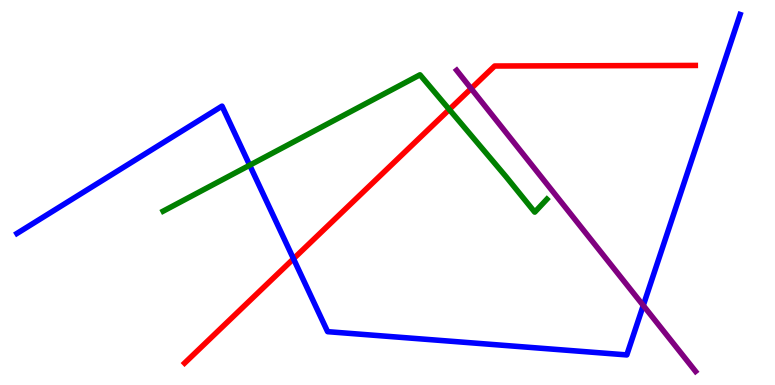[{'lines': ['blue', 'red'], 'intersections': [{'x': 3.79, 'y': 3.28}]}, {'lines': ['green', 'red'], 'intersections': [{'x': 5.8, 'y': 7.16}]}, {'lines': ['purple', 'red'], 'intersections': [{'x': 6.08, 'y': 7.7}]}, {'lines': ['blue', 'green'], 'intersections': [{'x': 3.22, 'y': 5.71}]}, {'lines': ['blue', 'purple'], 'intersections': [{'x': 8.3, 'y': 2.07}]}, {'lines': ['green', 'purple'], 'intersections': []}]